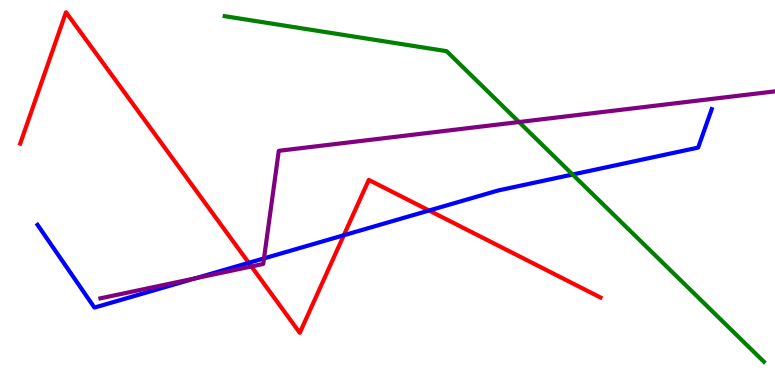[{'lines': ['blue', 'red'], 'intersections': [{'x': 3.21, 'y': 3.17}, {'x': 4.44, 'y': 3.89}, {'x': 5.54, 'y': 4.53}]}, {'lines': ['green', 'red'], 'intersections': []}, {'lines': ['purple', 'red'], 'intersections': [{'x': 3.24, 'y': 3.08}]}, {'lines': ['blue', 'green'], 'intersections': [{'x': 7.39, 'y': 5.47}]}, {'lines': ['blue', 'purple'], 'intersections': [{'x': 2.52, 'y': 2.77}, {'x': 3.41, 'y': 3.29}]}, {'lines': ['green', 'purple'], 'intersections': [{'x': 6.7, 'y': 6.83}]}]